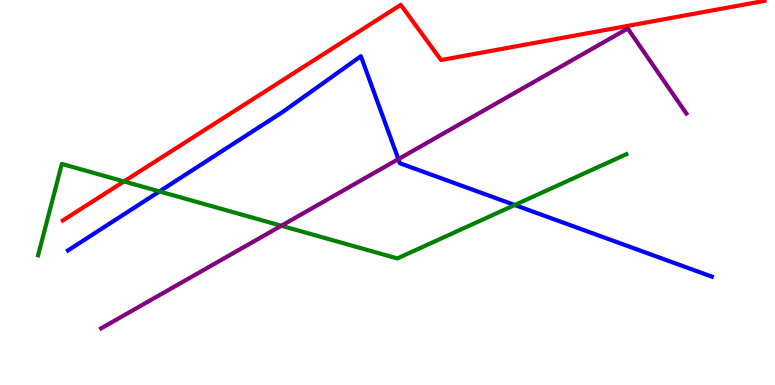[{'lines': ['blue', 'red'], 'intersections': []}, {'lines': ['green', 'red'], 'intersections': [{'x': 1.6, 'y': 5.29}]}, {'lines': ['purple', 'red'], 'intersections': []}, {'lines': ['blue', 'green'], 'intersections': [{'x': 2.06, 'y': 5.03}, {'x': 6.64, 'y': 4.68}]}, {'lines': ['blue', 'purple'], 'intersections': [{'x': 5.14, 'y': 5.87}]}, {'lines': ['green', 'purple'], 'intersections': [{'x': 3.63, 'y': 4.14}]}]